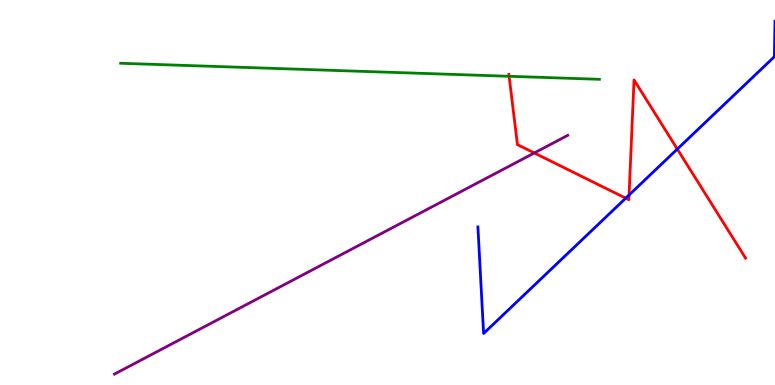[{'lines': ['blue', 'red'], 'intersections': [{'x': 8.07, 'y': 4.85}, {'x': 8.12, 'y': 4.93}, {'x': 8.74, 'y': 6.13}]}, {'lines': ['green', 'red'], 'intersections': [{'x': 6.57, 'y': 8.02}]}, {'lines': ['purple', 'red'], 'intersections': [{'x': 6.89, 'y': 6.03}]}, {'lines': ['blue', 'green'], 'intersections': []}, {'lines': ['blue', 'purple'], 'intersections': []}, {'lines': ['green', 'purple'], 'intersections': []}]